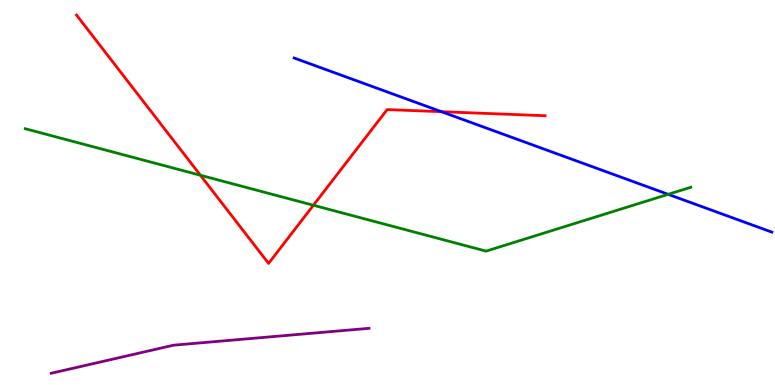[{'lines': ['blue', 'red'], 'intersections': [{'x': 5.7, 'y': 7.1}]}, {'lines': ['green', 'red'], 'intersections': [{'x': 2.59, 'y': 5.45}, {'x': 4.04, 'y': 4.67}]}, {'lines': ['purple', 'red'], 'intersections': []}, {'lines': ['blue', 'green'], 'intersections': [{'x': 8.62, 'y': 4.95}]}, {'lines': ['blue', 'purple'], 'intersections': []}, {'lines': ['green', 'purple'], 'intersections': []}]